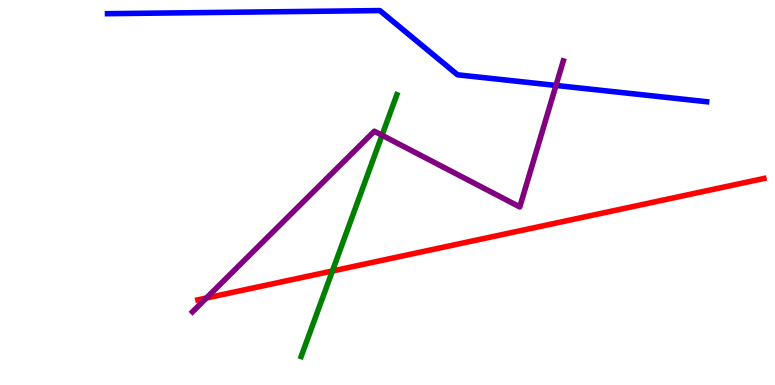[{'lines': ['blue', 'red'], 'intersections': []}, {'lines': ['green', 'red'], 'intersections': [{'x': 4.29, 'y': 2.96}]}, {'lines': ['purple', 'red'], 'intersections': [{'x': 2.66, 'y': 2.26}]}, {'lines': ['blue', 'green'], 'intersections': []}, {'lines': ['blue', 'purple'], 'intersections': [{'x': 7.17, 'y': 7.78}]}, {'lines': ['green', 'purple'], 'intersections': [{'x': 4.93, 'y': 6.49}]}]